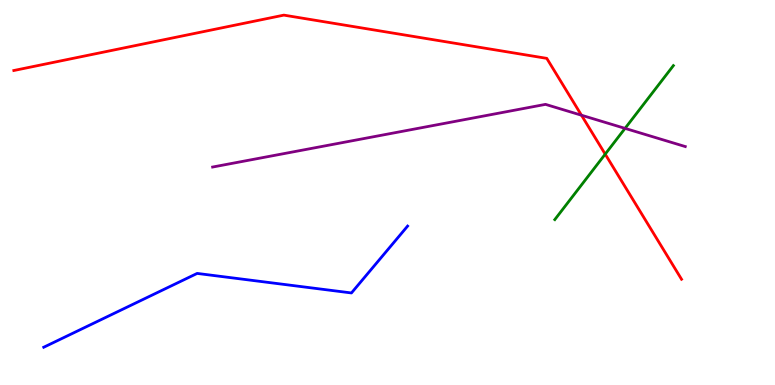[{'lines': ['blue', 'red'], 'intersections': []}, {'lines': ['green', 'red'], 'intersections': [{'x': 7.81, 'y': 6.0}]}, {'lines': ['purple', 'red'], 'intersections': [{'x': 7.5, 'y': 7.01}]}, {'lines': ['blue', 'green'], 'intersections': []}, {'lines': ['blue', 'purple'], 'intersections': []}, {'lines': ['green', 'purple'], 'intersections': [{'x': 8.07, 'y': 6.67}]}]